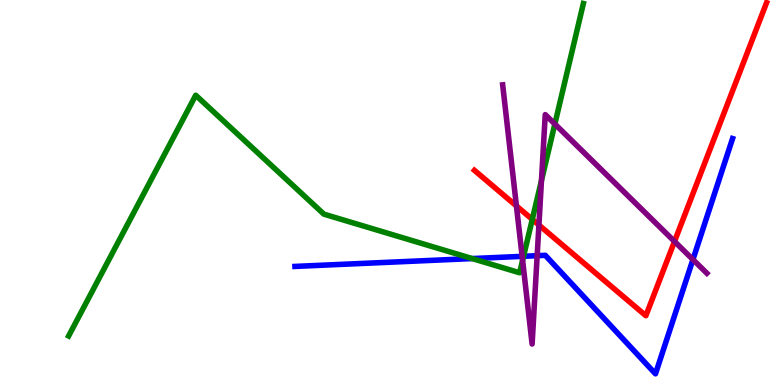[{'lines': ['blue', 'red'], 'intersections': []}, {'lines': ['green', 'red'], 'intersections': [{'x': 6.87, 'y': 4.3}]}, {'lines': ['purple', 'red'], 'intersections': [{'x': 6.66, 'y': 4.65}, {'x': 6.95, 'y': 4.16}, {'x': 8.7, 'y': 3.73}]}, {'lines': ['blue', 'green'], 'intersections': [{'x': 6.09, 'y': 3.28}, {'x': 6.76, 'y': 3.34}]}, {'lines': ['blue', 'purple'], 'intersections': [{'x': 6.74, 'y': 3.34}, {'x': 6.93, 'y': 3.36}, {'x': 8.94, 'y': 3.26}]}, {'lines': ['green', 'purple'], 'intersections': [{'x': 6.74, 'y': 3.24}, {'x': 6.99, 'y': 5.31}, {'x': 7.16, 'y': 6.78}]}]